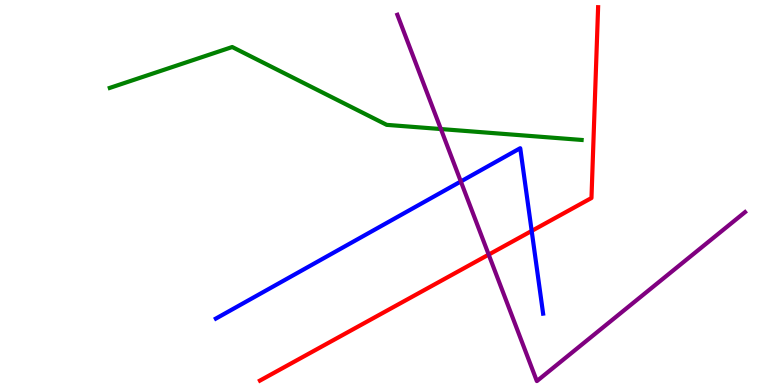[{'lines': ['blue', 'red'], 'intersections': [{'x': 6.86, 'y': 4.0}]}, {'lines': ['green', 'red'], 'intersections': []}, {'lines': ['purple', 'red'], 'intersections': [{'x': 6.31, 'y': 3.39}]}, {'lines': ['blue', 'green'], 'intersections': []}, {'lines': ['blue', 'purple'], 'intersections': [{'x': 5.95, 'y': 5.29}]}, {'lines': ['green', 'purple'], 'intersections': [{'x': 5.69, 'y': 6.65}]}]